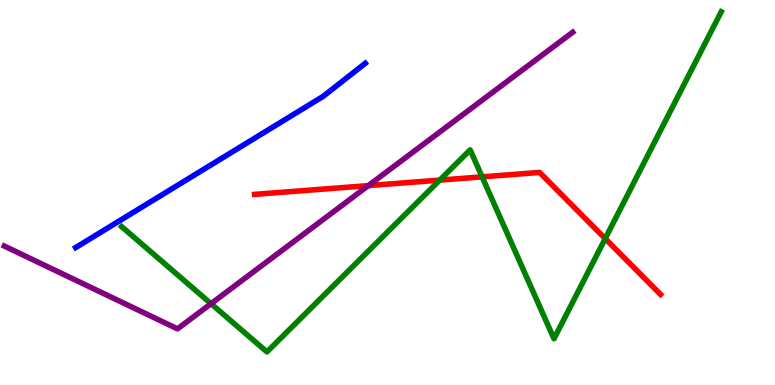[{'lines': ['blue', 'red'], 'intersections': []}, {'lines': ['green', 'red'], 'intersections': [{'x': 5.67, 'y': 5.32}, {'x': 6.22, 'y': 5.41}, {'x': 7.81, 'y': 3.8}]}, {'lines': ['purple', 'red'], 'intersections': [{'x': 4.75, 'y': 5.18}]}, {'lines': ['blue', 'green'], 'intersections': []}, {'lines': ['blue', 'purple'], 'intersections': []}, {'lines': ['green', 'purple'], 'intersections': [{'x': 2.72, 'y': 2.11}]}]